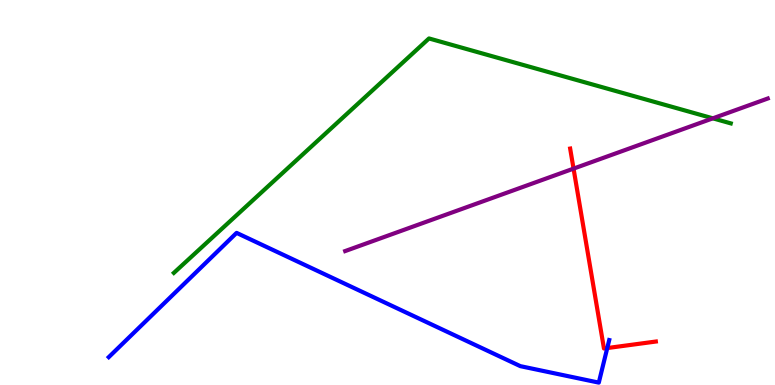[{'lines': ['blue', 'red'], 'intersections': [{'x': 7.84, 'y': 0.96}]}, {'lines': ['green', 'red'], 'intersections': []}, {'lines': ['purple', 'red'], 'intersections': [{'x': 7.4, 'y': 5.62}]}, {'lines': ['blue', 'green'], 'intersections': []}, {'lines': ['blue', 'purple'], 'intersections': []}, {'lines': ['green', 'purple'], 'intersections': [{'x': 9.2, 'y': 6.93}]}]